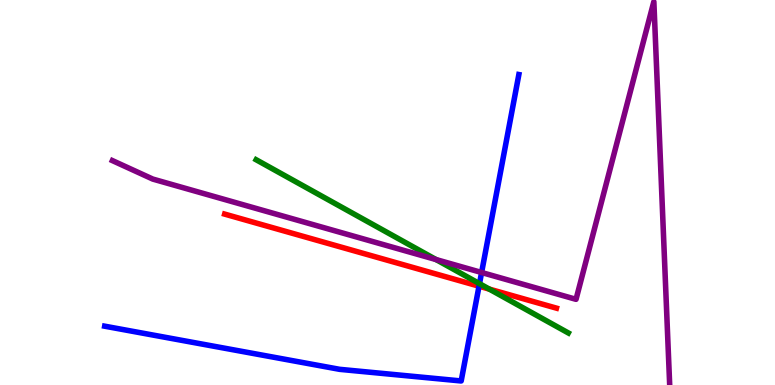[{'lines': ['blue', 'red'], 'intersections': [{'x': 6.18, 'y': 2.57}]}, {'lines': ['green', 'red'], 'intersections': [{'x': 6.31, 'y': 2.49}]}, {'lines': ['purple', 'red'], 'intersections': []}, {'lines': ['blue', 'green'], 'intersections': [{'x': 6.19, 'y': 2.63}]}, {'lines': ['blue', 'purple'], 'intersections': [{'x': 6.21, 'y': 2.92}]}, {'lines': ['green', 'purple'], 'intersections': [{'x': 5.63, 'y': 3.26}]}]